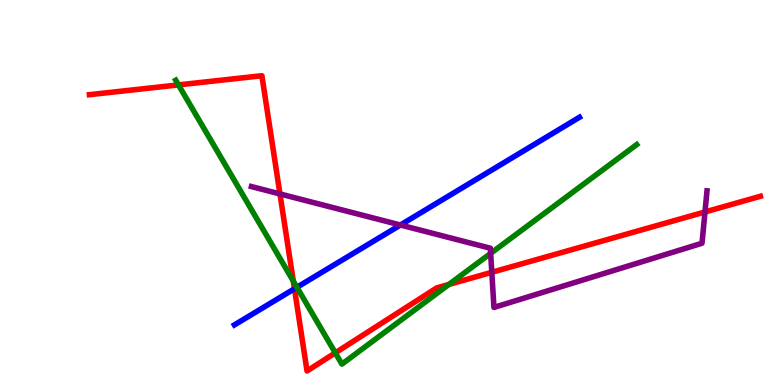[{'lines': ['blue', 'red'], 'intersections': [{'x': 3.8, 'y': 2.5}]}, {'lines': ['green', 'red'], 'intersections': [{'x': 2.3, 'y': 7.79}, {'x': 3.78, 'y': 2.7}, {'x': 4.33, 'y': 0.835}, {'x': 5.79, 'y': 2.61}]}, {'lines': ['purple', 'red'], 'intersections': [{'x': 3.61, 'y': 4.96}, {'x': 6.35, 'y': 2.93}, {'x': 9.1, 'y': 4.49}]}, {'lines': ['blue', 'green'], 'intersections': [{'x': 3.83, 'y': 2.54}]}, {'lines': ['blue', 'purple'], 'intersections': [{'x': 5.17, 'y': 4.16}]}, {'lines': ['green', 'purple'], 'intersections': [{'x': 6.33, 'y': 3.42}]}]